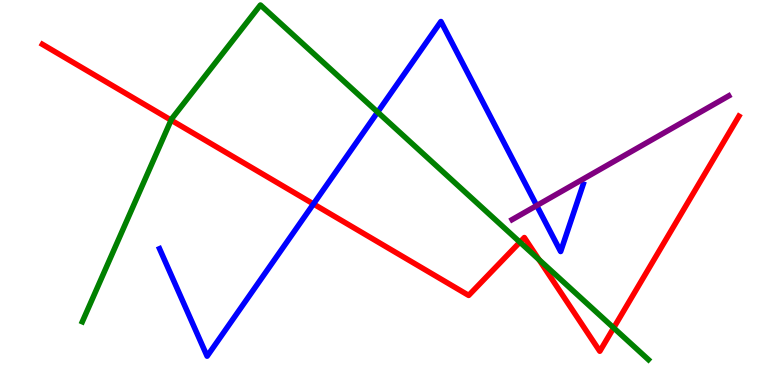[{'lines': ['blue', 'red'], 'intersections': [{'x': 4.04, 'y': 4.7}]}, {'lines': ['green', 'red'], 'intersections': [{'x': 2.21, 'y': 6.88}, {'x': 6.71, 'y': 3.71}, {'x': 6.95, 'y': 3.26}, {'x': 7.92, 'y': 1.48}]}, {'lines': ['purple', 'red'], 'intersections': []}, {'lines': ['blue', 'green'], 'intersections': [{'x': 4.87, 'y': 7.09}]}, {'lines': ['blue', 'purple'], 'intersections': [{'x': 6.93, 'y': 4.66}]}, {'lines': ['green', 'purple'], 'intersections': []}]